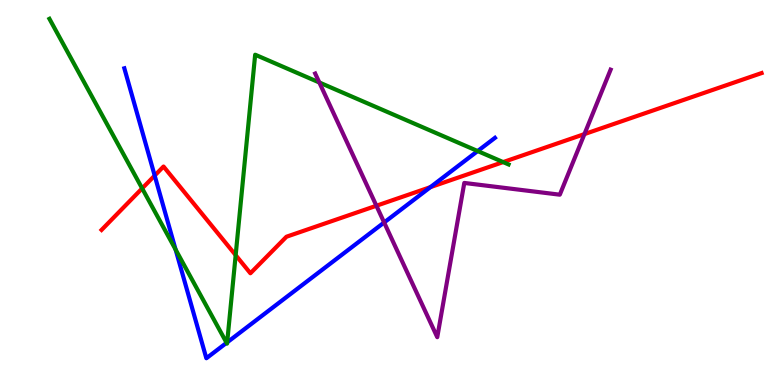[{'lines': ['blue', 'red'], 'intersections': [{'x': 2.0, 'y': 5.44}, {'x': 5.55, 'y': 5.14}]}, {'lines': ['green', 'red'], 'intersections': [{'x': 1.83, 'y': 5.11}, {'x': 3.04, 'y': 3.37}, {'x': 6.49, 'y': 5.79}]}, {'lines': ['purple', 'red'], 'intersections': [{'x': 4.86, 'y': 4.66}, {'x': 7.54, 'y': 6.52}]}, {'lines': ['blue', 'green'], 'intersections': [{'x': 2.27, 'y': 3.52}, {'x': 2.92, 'y': 1.1}, {'x': 2.93, 'y': 1.11}, {'x': 6.16, 'y': 6.08}]}, {'lines': ['blue', 'purple'], 'intersections': [{'x': 4.96, 'y': 4.22}]}, {'lines': ['green', 'purple'], 'intersections': [{'x': 4.12, 'y': 7.86}]}]